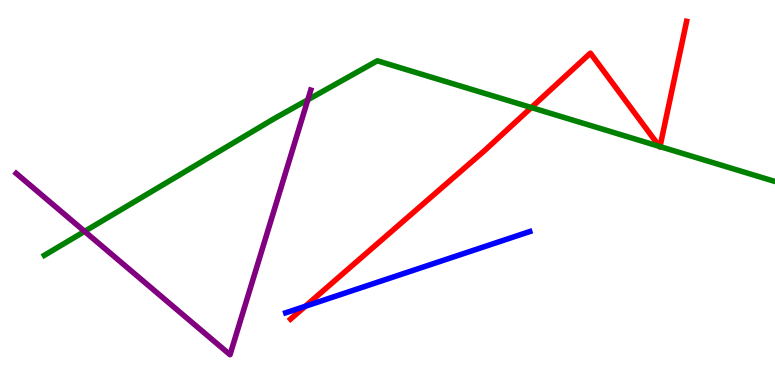[{'lines': ['blue', 'red'], 'intersections': [{'x': 3.94, 'y': 2.04}]}, {'lines': ['green', 'red'], 'intersections': [{'x': 6.86, 'y': 7.21}, {'x': 8.51, 'y': 6.2}, {'x': 8.52, 'y': 6.19}]}, {'lines': ['purple', 'red'], 'intersections': []}, {'lines': ['blue', 'green'], 'intersections': []}, {'lines': ['blue', 'purple'], 'intersections': []}, {'lines': ['green', 'purple'], 'intersections': [{'x': 1.09, 'y': 3.99}, {'x': 3.97, 'y': 7.41}]}]